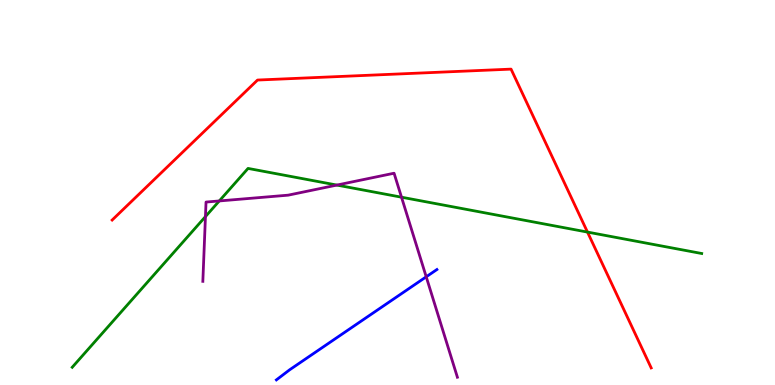[{'lines': ['blue', 'red'], 'intersections': []}, {'lines': ['green', 'red'], 'intersections': [{'x': 7.58, 'y': 3.97}]}, {'lines': ['purple', 'red'], 'intersections': []}, {'lines': ['blue', 'green'], 'intersections': []}, {'lines': ['blue', 'purple'], 'intersections': [{'x': 5.5, 'y': 2.81}]}, {'lines': ['green', 'purple'], 'intersections': [{'x': 2.65, 'y': 4.37}, {'x': 2.83, 'y': 4.78}, {'x': 4.35, 'y': 5.19}, {'x': 5.18, 'y': 4.88}]}]